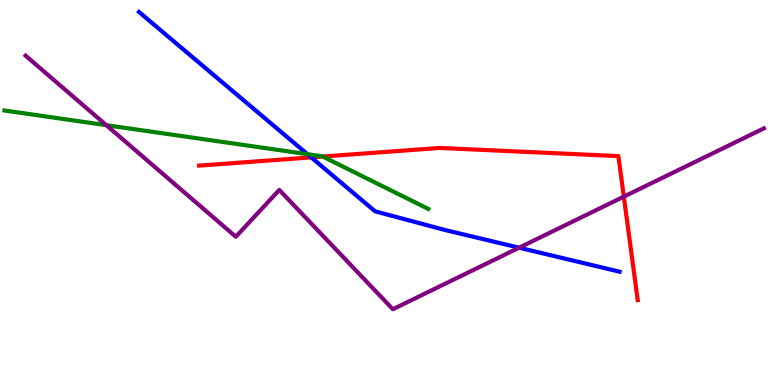[{'lines': ['blue', 'red'], 'intersections': [{'x': 4.02, 'y': 5.91}]}, {'lines': ['green', 'red'], 'intersections': [{'x': 4.16, 'y': 5.93}]}, {'lines': ['purple', 'red'], 'intersections': [{'x': 8.05, 'y': 4.89}]}, {'lines': ['blue', 'green'], 'intersections': [{'x': 3.97, 'y': 6.0}]}, {'lines': ['blue', 'purple'], 'intersections': [{'x': 6.7, 'y': 3.57}]}, {'lines': ['green', 'purple'], 'intersections': [{'x': 1.37, 'y': 6.75}]}]